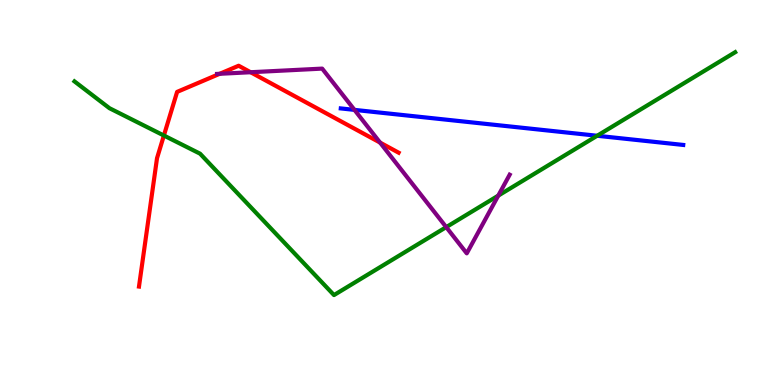[{'lines': ['blue', 'red'], 'intersections': []}, {'lines': ['green', 'red'], 'intersections': [{'x': 2.11, 'y': 6.48}]}, {'lines': ['purple', 'red'], 'intersections': [{'x': 2.83, 'y': 8.08}, {'x': 3.23, 'y': 8.12}, {'x': 4.9, 'y': 6.3}]}, {'lines': ['blue', 'green'], 'intersections': [{'x': 7.71, 'y': 6.47}]}, {'lines': ['blue', 'purple'], 'intersections': [{'x': 4.57, 'y': 7.15}]}, {'lines': ['green', 'purple'], 'intersections': [{'x': 5.76, 'y': 4.1}, {'x': 6.43, 'y': 4.92}]}]